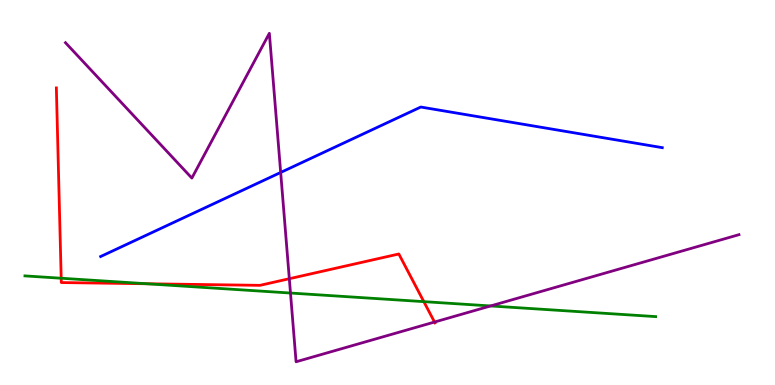[{'lines': ['blue', 'red'], 'intersections': []}, {'lines': ['green', 'red'], 'intersections': [{'x': 0.79, 'y': 2.77}, {'x': 1.89, 'y': 2.63}, {'x': 5.47, 'y': 2.17}]}, {'lines': ['purple', 'red'], 'intersections': [{'x': 3.73, 'y': 2.76}, {'x': 5.61, 'y': 1.64}]}, {'lines': ['blue', 'green'], 'intersections': []}, {'lines': ['blue', 'purple'], 'intersections': [{'x': 3.62, 'y': 5.52}]}, {'lines': ['green', 'purple'], 'intersections': [{'x': 3.75, 'y': 2.39}, {'x': 6.33, 'y': 2.05}]}]